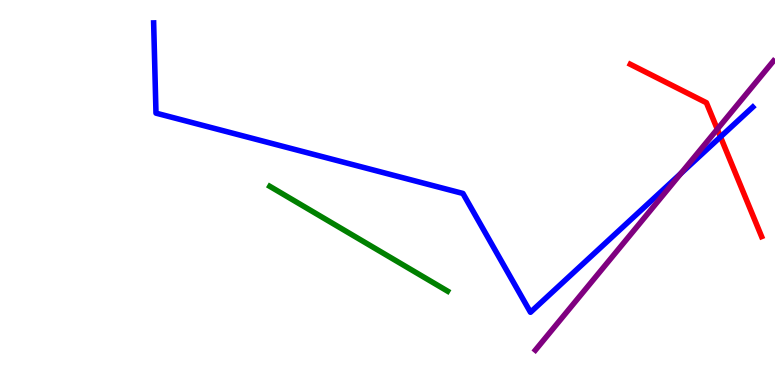[{'lines': ['blue', 'red'], 'intersections': [{'x': 9.3, 'y': 6.44}]}, {'lines': ['green', 'red'], 'intersections': []}, {'lines': ['purple', 'red'], 'intersections': [{'x': 9.26, 'y': 6.64}]}, {'lines': ['blue', 'green'], 'intersections': []}, {'lines': ['blue', 'purple'], 'intersections': [{'x': 8.79, 'y': 5.49}]}, {'lines': ['green', 'purple'], 'intersections': []}]